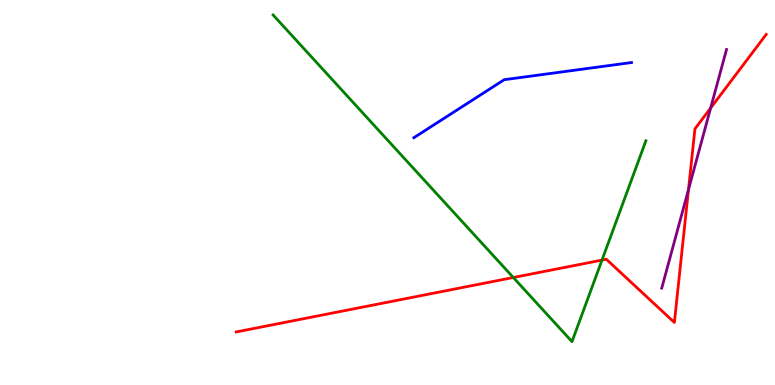[{'lines': ['blue', 'red'], 'intersections': []}, {'lines': ['green', 'red'], 'intersections': [{'x': 6.62, 'y': 2.79}, {'x': 7.77, 'y': 3.24}]}, {'lines': ['purple', 'red'], 'intersections': [{'x': 8.88, 'y': 5.07}, {'x': 9.17, 'y': 7.19}]}, {'lines': ['blue', 'green'], 'intersections': []}, {'lines': ['blue', 'purple'], 'intersections': []}, {'lines': ['green', 'purple'], 'intersections': []}]